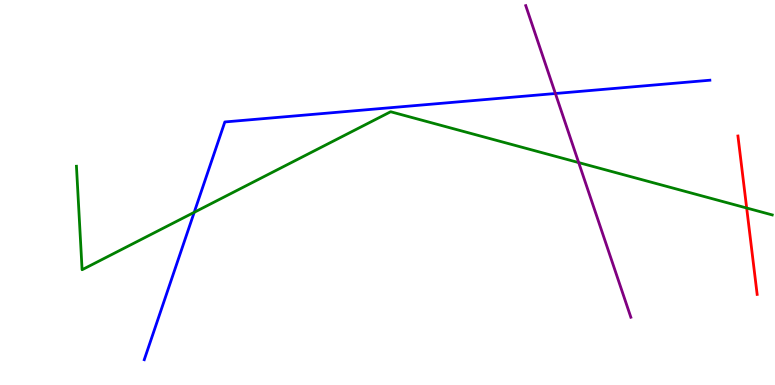[{'lines': ['blue', 'red'], 'intersections': []}, {'lines': ['green', 'red'], 'intersections': [{'x': 9.63, 'y': 4.6}]}, {'lines': ['purple', 'red'], 'intersections': []}, {'lines': ['blue', 'green'], 'intersections': [{'x': 2.51, 'y': 4.49}]}, {'lines': ['blue', 'purple'], 'intersections': [{'x': 7.17, 'y': 7.57}]}, {'lines': ['green', 'purple'], 'intersections': [{'x': 7.47, 'y': 5.78}]}]